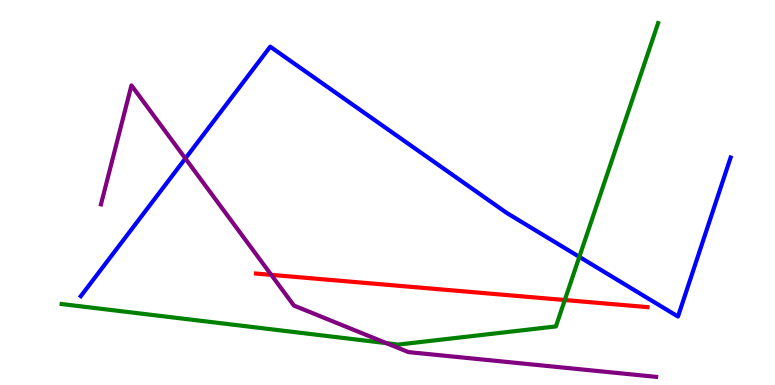[{'lines': ['blue', 'red'], 'intersections': []}, {'lines': ['green', 'red'], 'intersections': [{'x': 7.29, 'y': 2.21}]}, {'lines': ['purple', 'red'], 'intersections': [{'x': 3.5, 'y': 2.86}]}, {'lines': ['blue', 'green'], 'intersections': [{'x': 7.48, 'y': 3.33}]}, {'lines': ['blue', 'purple'], 'intersections': [{'x': 2.39, 'y': 5.88}]}, {'lines': ['green', 'purple'], 'intersections': [{'x': 4.99, 'y': 1.09}]}]